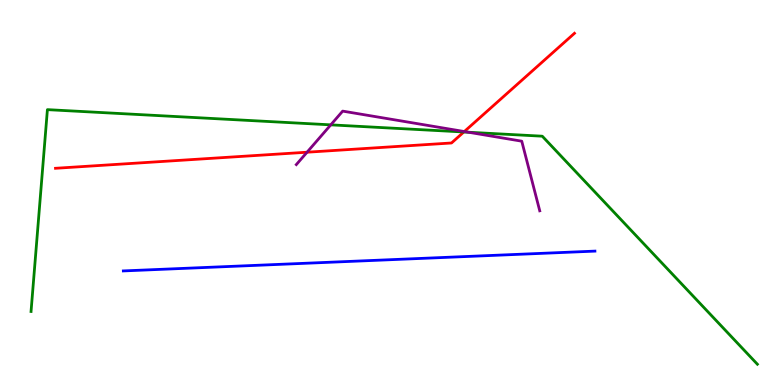[{'lines': ['blue', 'red'], 'intersections': []}, {'lines': ['green', 'red'], 'intersections': [{'x': 5.98, 'y': 6.57}]}, {'lines': ['purple', 'red'], 'intersections': [{'x': 3.96, 'y': 6.05}, {'x': 5.99, 'y': 6.58}]}, {'lines': ['blue', 'green'], 'intersections': []}, {'lines': ['blue', 'purple'], 'intersections': []}, {'lines': ['green', 'purple'], 'intersections': [{'x': 4.27, 'y': 6.76}, {'x': 6.04, 'y': 6.57}]}]